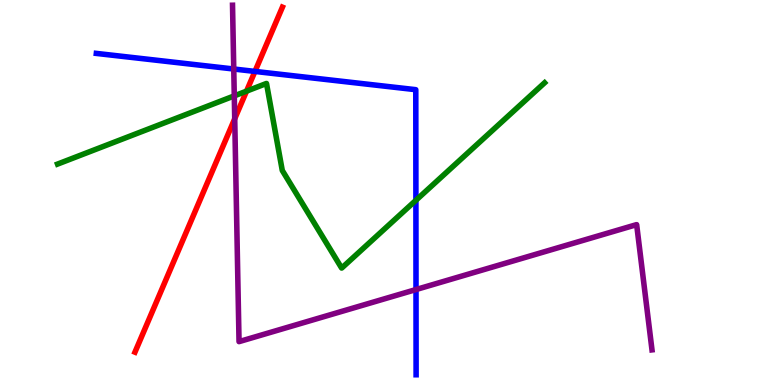[{'lines': ['blue', 'red'], 'intersections': [{'x': 3.29, 'y': 8.14}]}, {'lines': ['green', 'red'], 'intersections': [{'x': 3.18, 'y': 7.63}]}, {'lines': ['purple', 'red'], 'intersections': [{'x': 3.03, 'y': 6.92}]}, {'lines': ['blue', 'green'], 'intersections': [{'x': 5.37, 'y': 4.8}]}, {'lines': ['blue', 'purple'], 'intersections': [{'x': 3.02, 'y': 8.21}, {'x': 5.37, 'y': 2.48}]}, {'lines': ['green', 'purple'], 'intersections': [{'x': 3.02, 'y': 7.51}]}]